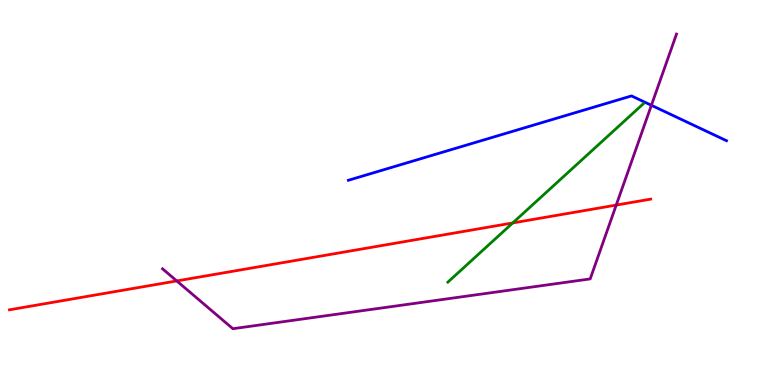[{'lines': ['blue', 'red'], 'intersections': []}, {'lines': ['green', 'red'], 'intersections': [{'x': 6.62, 'y': 4.21}]}, {'lines': ['purple', 'red'], 'intersections': [{'x': 2.28, 'y': 2.7}, {'x': 7.95, 'y': 4.67}]}, {'lines': ['blue', 'green'], 'intersections': []}, {'lines': ['blue', 'purple'], 'intersections': [{'x': 8.41, 'y': 7.27}]}, {'lines': ['green', 'purple'], 'intersections': []}]